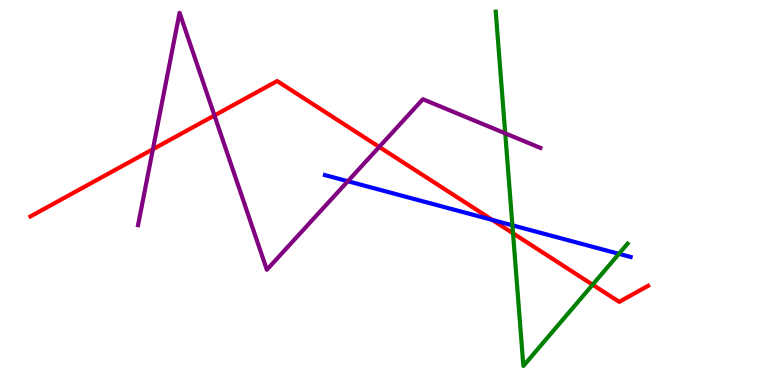[{'lines': ['blue', 'red'], 'intersections': [{'x': 6.35, 'y': 4.29}]}, {'lines': ['green', 'red'], 'intersections': [{'x': 6.62, 'y': 3.94}, {'x': 7.65, 'y': 2.61}]}, {'lines': ['purple', 'red'], 'intersections': [{'x': 1.97, 'y': 6.12}, {'x': 2.77, 'y': 7.0}, {'x': 4.89, 'y': 6.18}]}, {'lines': ['blue', 'green'], 'intersections': [{'x': 6.61, 'y': 4.15}, {'x': 7.99, 'y': 3.41}]}, {'lines': ['blue', 'purple'], 'intersections': [{'x': 4.49, 'y': 5.29}]}, {'lines': ['green', 'purple'], 'intersections': [{'x': 6.52, 'y': 6.54}]}]